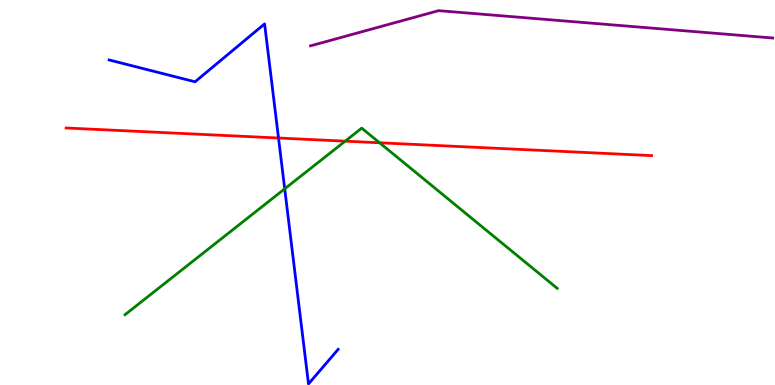[{'lines': ['blue', 'red'], 'intersections': [{'x': 3.59, 'y': 6.42}]}, {'lines': ['green', 'red'], 'intersections': [{'x': 4.45, 'y': 6.33}, {'x': 4.9, 'y': 6.29}]}, {'lines': ['purple', 'red'], 'intersections': []}, {'lines': ['blue', 'green'], 'intersections': [{'x': 3.67, 'y': 5.1}]}, {'lines': ['blue', 'purple'], 'intersections': []}, {'lines': ['green', 'purple'], 'intersections': []}]